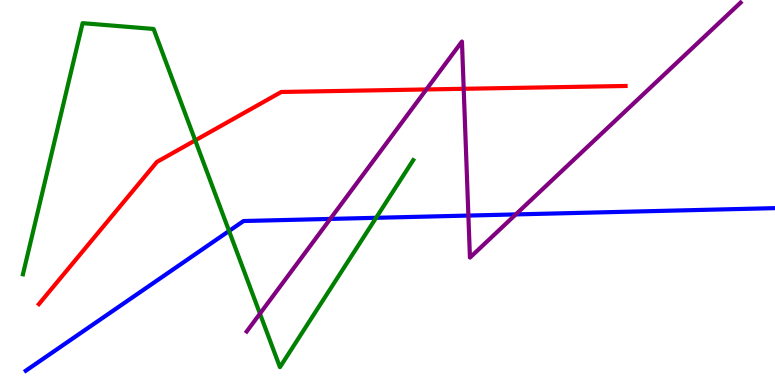[{'lines': ['blue', 'red'], 'intersections': []}, {'lines': ['green', 'red'], 'intersections': [{'x': 2.52, 'y': 6.35}]}, {'lines': ['purple', 'red'], 'intersections': [{'x': 5.5, 'y': 7.68}, {'x': 5.98, 'y': 7.69}]}, {'lines': ['blue', 'green'], 'intersections': [{'x': 2.96, 'y': 4.0}, {'x': 4.85, 'y': 4.34}]}, {'lines': ['blue', 'purple'], 'intersections': [{'x': 4.26, 'y': 4.31}, {'x': 6.04, 'y': 4.4}, {'x': 6.66, 'y': 4.43}]}, {'lines': ['green', 'purple'], 'intersections': [{'x': 3.35, 'y': 1.85}]}]